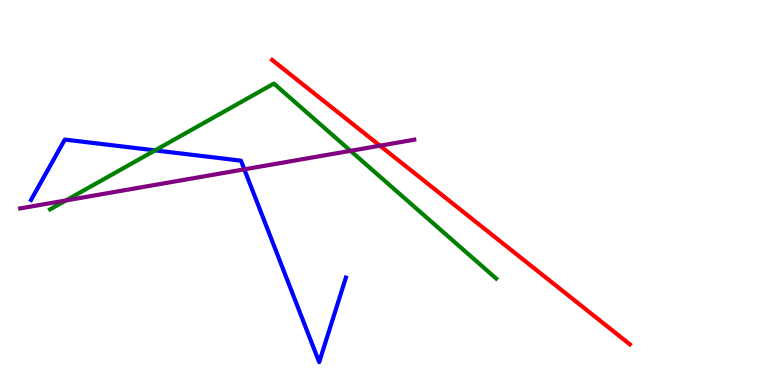[{'lines': ['blue', 'red'], 'intersections': []}, {'lines': ['green', 'red'], 'intersections': []}, {'lines': ['purple', 'red'], 'intersections': [{'x': 4.9, 'y': 6.22}]}, {'lines': ['blue', 'green'], 'intersections': [{'x': 2.0, 'y': 6.09}]}, {'lines': ['blue', 'purple'], 'intersections': [{'x': 3.15, 'y': 5.6}]}, {'lines': ['green', 'purple'], 'intersections': [{'x': 0.851, 'y': 4.79}, {'x': 4.52, 'y': 6.08}]}]